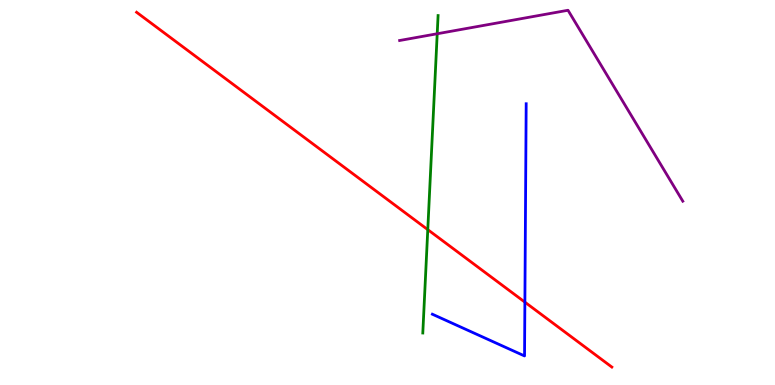[{'lines': ['blue', 'red'], 'intersections': [{'x': 6.77, 'y': 2.15}]}, {'lines': ['green', 'red'], 'intersections': [{'x': 5.52, 'y': 4.04}]}, {'lines': ['purple', 'red'], 'intersections': []}, {'lines': ['blue', 'green'], 'intersections': []}, {'lines': ['blue', 'purple'], 'intersections': []}, {'lines': ['green', 'purple'], 'intersections': [{'x': 5.64, 'y': 9.12}]}]